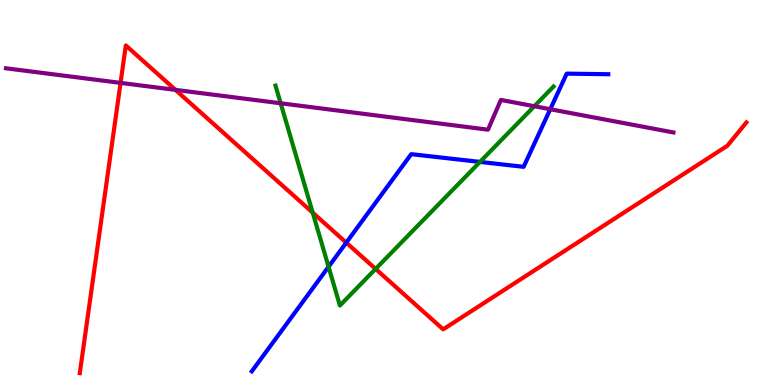[{'lines': ['blue', 'red'], 'intersections': [{'x': 4.47, 'y': 3.7}]}, {'lines': ['green', 'red'], 'intersections': [{'x': 4.03, 'y': 4.48}, {'x': 4.85, 'y': 3.02}]}, {'lines': ['purple', 'red'], 'intersections': [{'x': 1.56, 'y': 7.85}, {'x': 2.26, 'y': 7.67}]}, {'lines': ['blue', 'green'], 'intersections': [{'x': 4.24, 'y': 3.07}, {'x': 6.19, 'y': 5.79}]}, {'lines': ['blue', 'purple'], 'intersections': [{'x': 7.1, 'y': 7.16}]}, {'lines': ['green', 'purple'], 'intersections': [{'x': 3.62, 'y': 7.32}, {'x': 6.89, 'y': 7.24}]}]